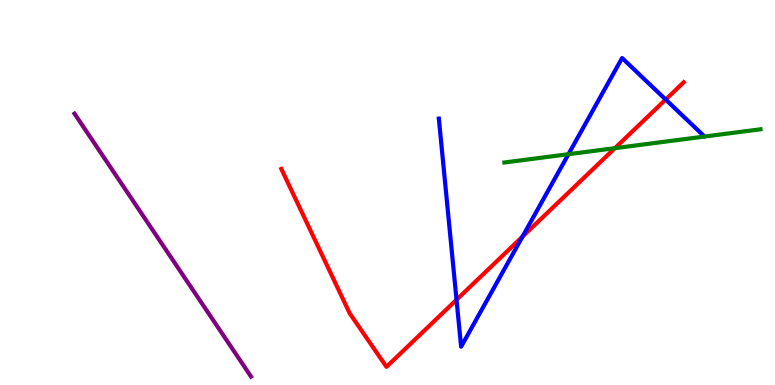[{'lines': ['blue', 'red'], 'intersections': [{'x': 5.89, 'y': 2.21}, {'x': 6.74, 'y': 3.85}, {'x': 8.59, 'y': 7.41}]}, {'lines': ['green', 'red'], 'intersections': [{'x': 7.93, 'y': 6.15}]}, {'lines': ['purple', 'red'], 'intersections': []}, {'lines': ['blue', 'green'], 'intersections': [{'x': 7.34, 'y': 5.99}]}, {'lines': ['blue', 'purple'], 'intersections': []}, {'lines': ['green', 'purple'], 'intersections': []}]